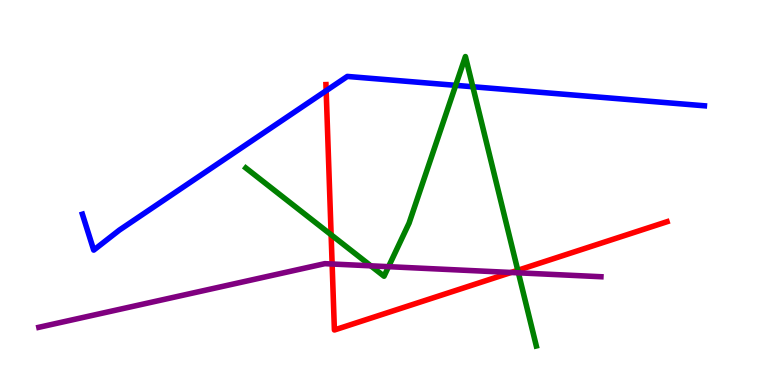[{'lines': ['blue', 'red'], 'intersections': [{'x': 4.21, 'y': 7.64}]}, {'lines': ['green', 'red'], 'intersections': [{'x': 4.27, 'y': 3.9}, {'x': 6.68, 'y': 2.98}]}, {'lines': ['purple', 'red'], 'intersections': [{'x': 4.29, 'y': 3.14}, {'x': 6.59, 'y': 2.92}]}, {'lines': ['blue', 'green'], 'intersections': [{'x': 5.88, 'y': 7.78}, {'x': 6.1, 'y': 7.75}]}, {'lines': ['blue', 'purple'], 'intersections': []}, {'lines': ['green', 'purple'], 'intersections': [{'x': 4.78, 'y': 3.1}, {'x': 5.01, 'y': 3.07}, {'x': 6.69, 'y': 2.91}]}]